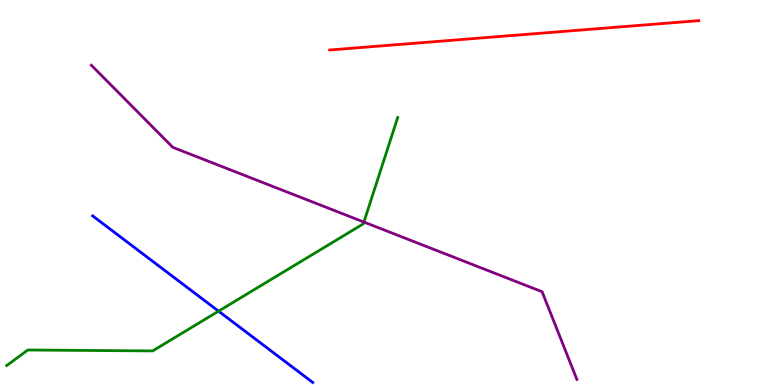[{'lines': ['blue', 'red'], 'intersections': []}, {'lines': ['green', 'red'], 'intersections': []}, {'lines': ['purple', 'red'], 'intersections': []}, {'lines': ['blue', 'green'], 'intersections': [{'x': 2.82, 'y': 1.92}]}, {'lines': ['blue', 'purple'], 'intersections': []}, {'lines': ['green', 'purple'], 'intersections': [{'x': 4.7, 'y': 4.23}]}]